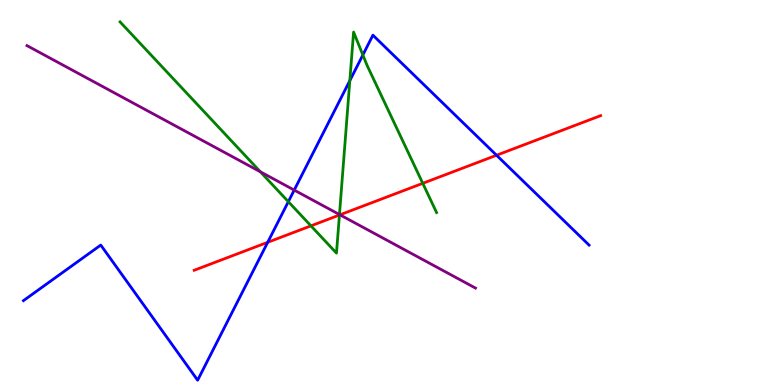[{'lines': ['blue', 'red'], 'intersections': [{'x': 3.45, 'y': 3.71}, {'x': 6.41, 'y': 5.97}]}, {'lines': ['green', 'red'], 'intersections': [{'x': 4.01, 'y': 4.13}, {'x': 4.38, 'y': 4.42}, {'x': 5.46, 'y': 5.24}]}, {'lines': ['purple', 'red'], 'intersections': [{'x': 4.39, 'y': 4.42}]}, {'lines': ['blue', 'green'], 'intersections': [{'x': 3.72, 'y': 4.76}, {'x': 4.51, 'y': 7.91}, {'x': 4.68, 'y': 8.57}]}, {'lines': ['blue', 'purple'], 'intersections': [{'x': 3.8, 'y': 5.06}]}, {'lines': ['green', 'purple'], 'intersections': [{'x': 3.36, 'y': 5.54}, {'x': 4.38, 'y': 4.43}]}]